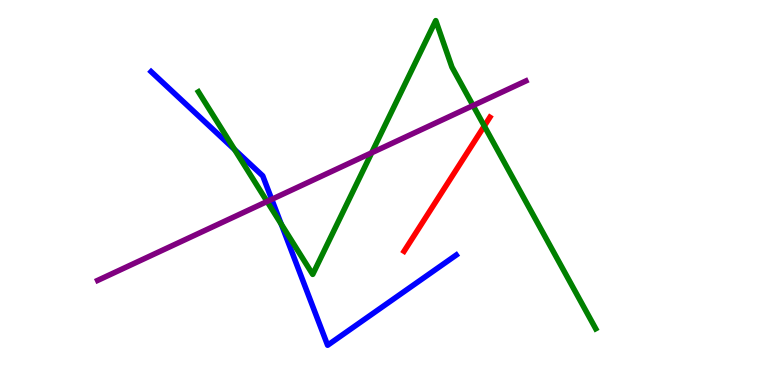[{'lines': ['blue', 'red'], 'intersections': []}, {'lines': ['green', 'red'], 'intersections': [{'x': 6.25, 'y': 6.73}]}, {'lines': ['purple', 'red'], 'intersections': []}, {'lines': ['blue', 'green'], 'intersections': [{'x': 3.03, 'y': 6.12}, {'x': 3.63, 'y': 4.18}]}, {'lines': ['blue', 'purple'], 'intersections': [{'x': 3.51, 'y': 4.82}]}, {'lines': ['green', 'purple'], 'intersections': [{'x': 3.45, 'y': 4.77}, {'x': 4.8, 'y': 6.03}, {'x': 6.1, 'y': 7.26}]}]